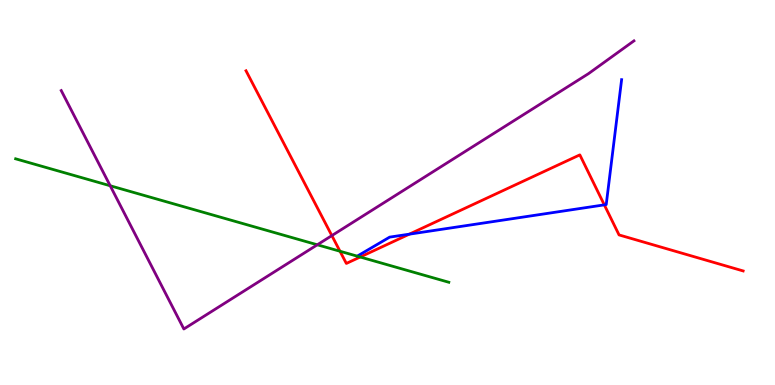[{'lines': ['blue', 'red'], 'intersections': [{'x': 5.28, 'y': 3.92}, {'x': 7.8, 'y': 4.68}]}, {'lines': ['green', 'red'], 'intersections': [{'x': 4.39, 'y': 3.47}, {'x': 4.65, 'y': 3.32}]}, {'lines': ['purple', 'red'], 'intersections': [{'x': 4.28, 'y': 3.88}]}, {'lines': ['blue', 'green'], 'intersections': [{'x': 4.61, 'y': 3.35}]}, {'lines': ['blue', 'purple'], 'intersections': []}, {'lines': ['green', 'purple'], 'intersections': [{'x': 1.42, 'y': 5.18}, {'x': 4.09, 'y': 3.64}]}]